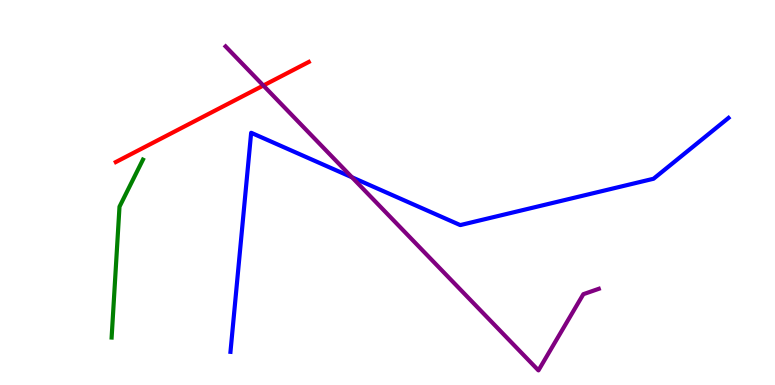[{'lines': ['blue', 'red'], 'intersections': []}, {'lines': ['green', 'red'], 'intersections': []}, {'lines': ['purple', 'red'], 'intersections': [{'x': 3.4, 'y': 7.78}]}, {'lines': ['blue', 'green'], 'intersections': []}, {'lines': ['blue', 'purple'], 'intersections': [{'x': 4.54, 'y': 5.4}]}, {'lines': ['green', 'purple'], 'intersections': []}]